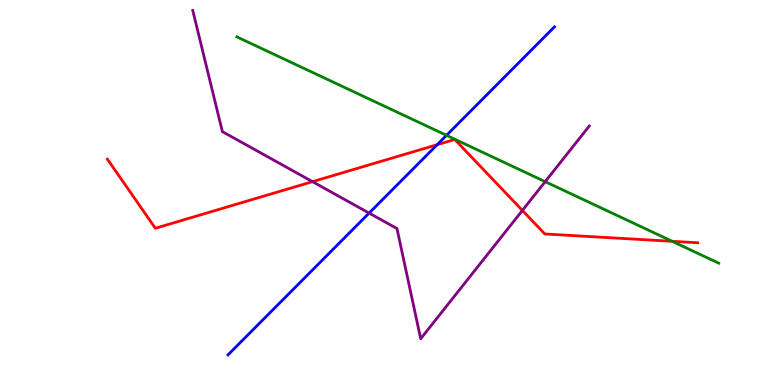[{'lines': ['blue', 'red'], 'intersections': [{'x': 5.64, 'y': 6.24}]}, {'lines': ['green', 'red'], 'intersections': [{'x': 8.67, 'y': 3.73}]}, {'lines': ['purple', 'red'], 'intersections': [{'x': 4.03, 'y': 5.28}, {'x': 6.74, 'y': 4.53}]}, {'lines': ['blue', 'green'], 'intersections': [{'x': 5.76, 'y': 6.48}]}, {'lines': ['blue', 'purple'], 'intersections': [{'x': 4.76, 'y': 4.47}]}, {'lines': ['green', 'purple'], 'intersections': [{'x': 7.03, 'y': 5.28}]}]